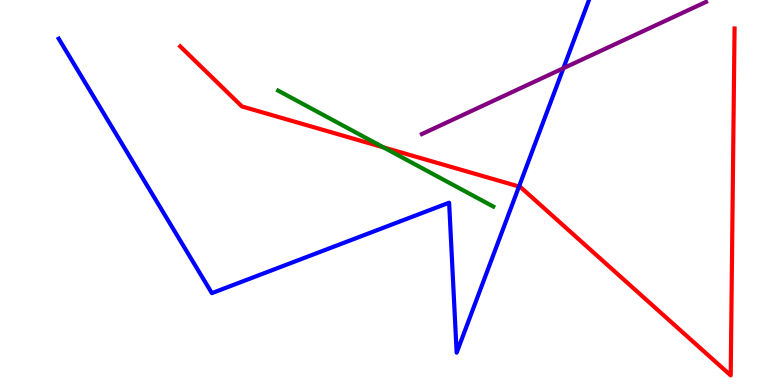[{'lines': ['blue', 'red'], 'intersections': [{'x': 6.7, 'y': 5.16}]}, {'lines': ['green', 'red'], 'intersections': [{'x': 4.95, 'y': 6.17}]}, {'lines': ['purple', 'red'], 'intersections': []}, {'lines': ['blue', 'green'], 'intersections': []}, {'lines': ['blue', 'purple'], 'intersections': [{'x': 7.27, 'y': 8.23}]}, {'lines': ['green', 'purple'], 'intersections': []}]